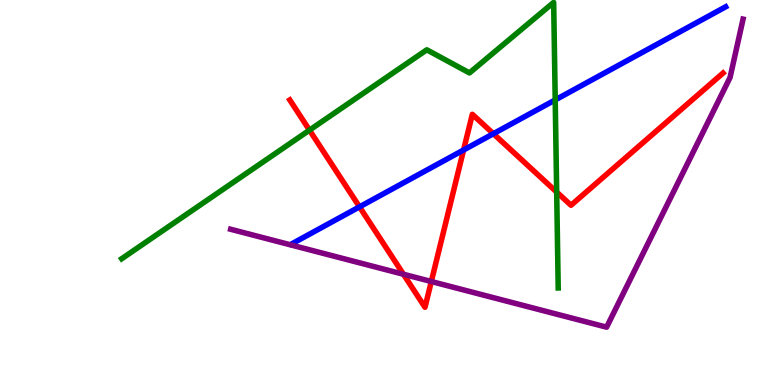[{'lines': ['blue', 'red'], 'intersections': [{'x': 4.64, 'y': 4.63}, {'x': 5.98, 'y': 6.1}, {'x': 6.37, 'y': 6.53}]}, {'lines': ['green', 'red'], 'intersections': [{'x': 3.99, 'y': 6.62}, {'x': 7.18, 'y': 5.01}]}, {'lines': ['purple', 'red'], 'intersections': [{'x': 5.21, 'y': 2.88}, {'x': 5.57, 'y': 2.69}]}, {'lines': ['blue', 'green'], 'intersections': [{'x': 7.16, 'y': 7.4}]}, {'lines': ['blue', 'purple'], 'intersections': []}, {'lines': ['green', 'purple'], 'intersections': []}]